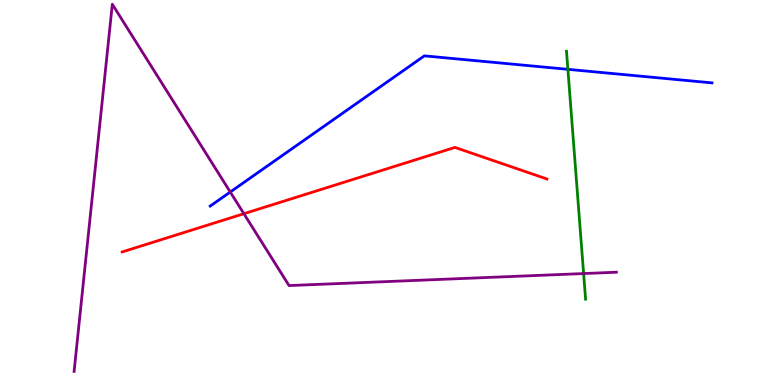[{'lines': ['blue', 'red'], 'intersections': []}, {'lines': ['green', 'red'], 'intersections': []}, {'lines': ['purple', 'red'], 'intersections': [{'x': 3.15, 'y': 4.45}]}, {'lines': ['blue', 'green'], 'intersections': [{'x': 7.33, 'y': 8.2}]}, {'lines': ['blue', 'purple'], 'intersections': [{'x': 2.97, 'y': 5.01}]}, {'lines': ['green', 'purple'], 'intersections': [{'x': 7.53, 'y': 2.89}]}]